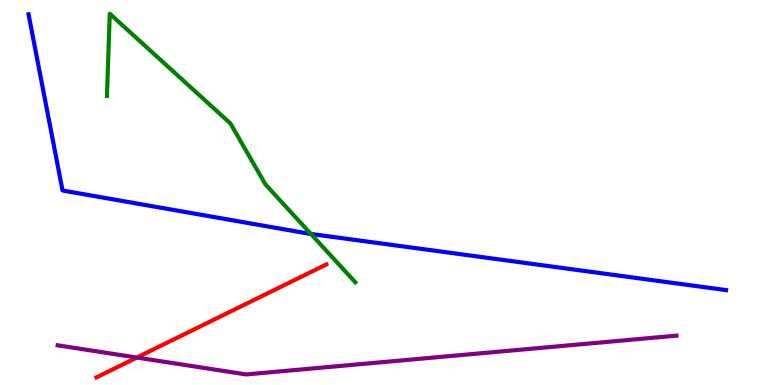[{'lines': ['blue', 'red'], 'intersections': []}, {'lines': ['green', 'red'], 'intersections': []}, {'lines': ['purple', 'red'], 'intersections': [{'x': 1.77, 'y': 0.713}]}, {'lines': ['blue', 'green'], 'intersections': [{'x': 4.01, 'y': 3.92}]}, {'lines': ['blue', 'purple'], 'intersections': []}, {'lines': ['green', 'purple'], 'intersections': []}]